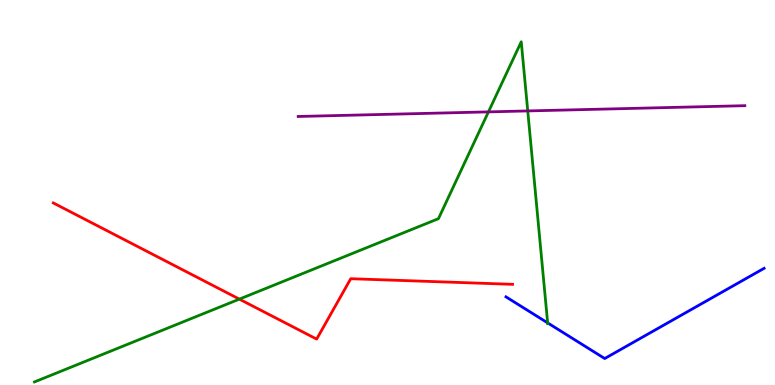[{'lines': ['blue', 'red'], 'intersections': []}, {'lines': ['green', 'red'], 'intersections': [{'x': 3.09, 'y': 2.23}]}, {'lines': ['purple', 'red'], 'intersections': []}, {'lines': ['blue', 'green'], 'intersections': [{'x': 7.07, 'y': 1.61}]}, {'lines': ['blue', 'purple'], 'intersections': []}, {'lines': ['green', 'purple'], 'intersections': [{'x': 6.3, 'y': 7.09}, {'x': 6.81, 'y': 7.12}]}]